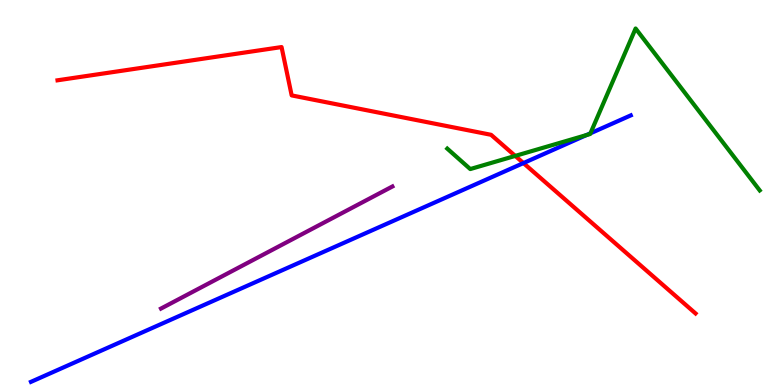[{'lines': ['blue', 'red'], 'intersections': [{'x': 6.75, 'y': 5.76}]}, {'lines': ['green', 'red'], 'intersections': [{'x': 6.65, 'y': 5.95}]}, {'lines': ['purple', 'red'], 'intersections': []}, {'lines': ['blue', 'green'], 'intersections': [{'x': 7.57, 'y': 6.49}, {'x': 7.62, 'y': 6.54}]}, {'lines': ['blue', 'purple'], 'intersections': []}, {'lines': ['green', 'purple'], 'intersections': []}]